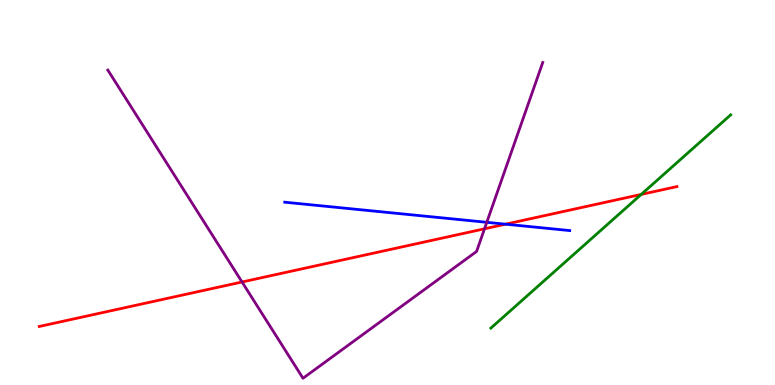[{'lines': ['blue', 'red'], 'intersections': [{'x': 6.52, 'y': 4.18}]}, {'lines': ['green', 'red'], 'intersections': [{'x': 8.27, 'y': 4.95}]}, {'lines': ['purple', 'red'], 'intersections': [{'x': 3.12, 'y': 2.68}, {'x': 6.25, 'y': 4.06}]}, {'lines': ['blue', 'green'], 'intersections': []}, {'lines': ['blue', 'purple'], 'intersections': [{'x': 6.28, 'y': 4.23}]}, {'lines': ['green', 'purple'], 'intersections': []}]